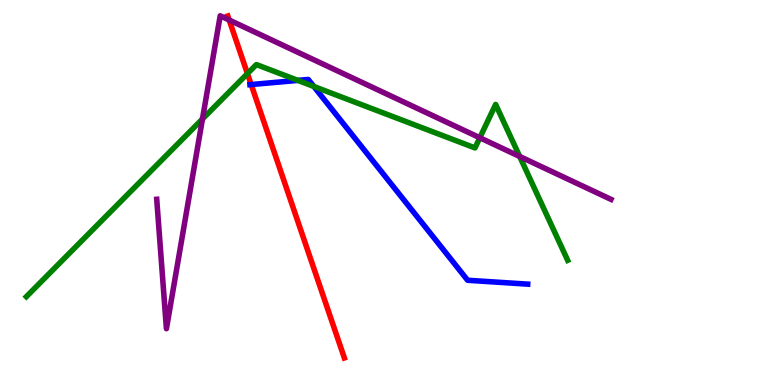[{'lines': ['blue', 'red'], 'intersections': [{'x': 3.24, 'y': 7.8}]}, {'lines': ['green', 'red'], 'intersections': [{'x': 3.19, 'y': 8.09}]}, {'lines': ['purple', 'red'], 'intersections': [{'x': 2.96, 'y': 9.48}]}, {'lines': ['blue', 'green'], 'intersections': [{'x': 3.84, 'y': 7.91}, {'x': 4.05, 'y': 7.75}]}, {'lines': ['blue', 'purple'], 'intersections': []}, {'lines': ['green', 'purple'], 'intersections': [{'x': 2.61, 'y': 6.91}, {'x': 6.19, 'y': 6.42}, {'x': 6.71, 'y': 5.94}]}]